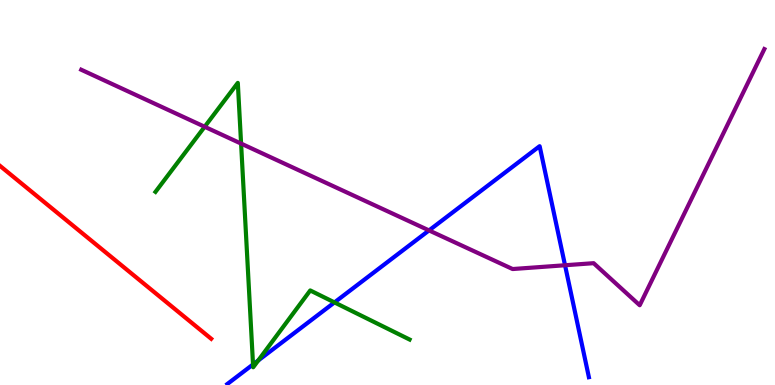[{'lines': ['blue', 'red'], 'intersections': []}, {'lines': ['green', 'red'], 'intersections': []}, {'lines': ['purple', 'red'], 'intersections': []}, {'lines': ['blue', 'green'], 'intersections': [{'x': 3.26, 'y': 0.534}, {'x': 3.33, 'y': 0.637}, {'x': 4.32, 'y': 2.14}]}, {'lines': ['blue', 'purple'], 'intersections': [{'x': 5.54, 'y': 4.02}, {'x': 7.29, 'y': 3.11}]}, {'lines': ['green', 'purple'], 'intersections': [{'x': 2.64, 'y': 6.71}, {'x': 3.11, 'y': 6.27}]}]